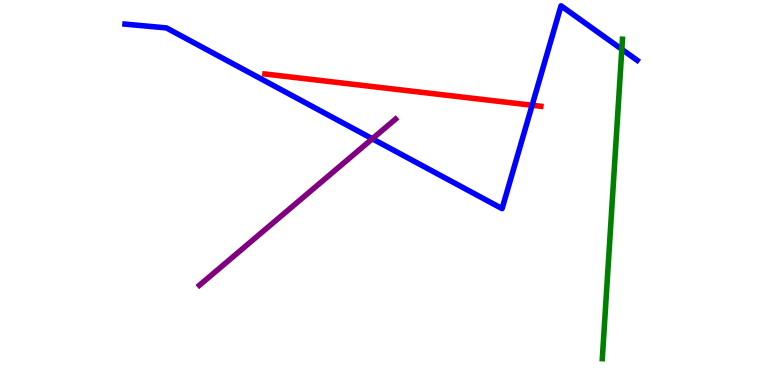[{'lines': ['blue', 'red'], 'intersections': [{'x': 6.87, 'y': 7.27}]}, {'lines': ['green', 'red'], 'intersections': []}, {'lines': ['purple', 'red'], 'intersections': []}, {'lines': ['blue', 'green'], 'intersections': [{'x': 8.02, 'y': 8.72}]}, {'lines': ['blue', 'purple'], 'intersections': [{'x': 4.8, 'y': 6.4}]}, {'lines': ['green', 'purple'], 'intersections': []}]